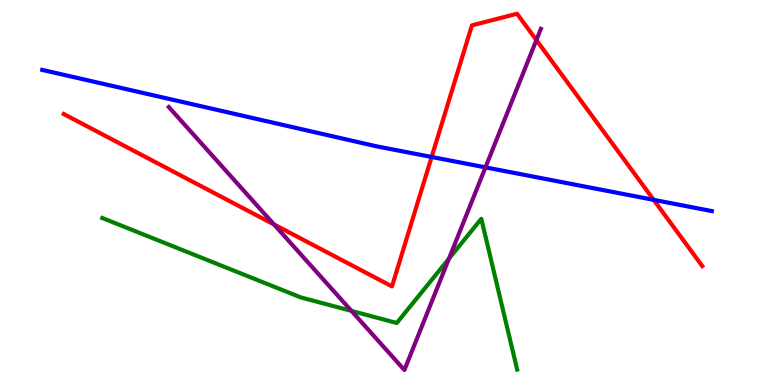[{'lines': ['blue', 'red'], 'intersections': [{'x': 5.57, 'y': 5.92}, {'x': 8.43, 'y': 4.81}]}, {'lines': ['green', 'red'], 'intersections': []}, {'lines': ['purple', 'red'], 'intersections': [{'x': 3.54, 'y': 4.17}, {'x': 6.92, 'y': 8.96}]}, {'lines': ['blue', 'green'], 'intersections': []}, {'lines': ['blue', 'purple'], 'intersections': [{'x': 6.26, 'y': 5.65}]}, {'lines': ['green', 'purple'], 'intersections': [{'x': 4.54, 'y': 1.92}, {'x': 5.79, 'y': 3.28}]}]